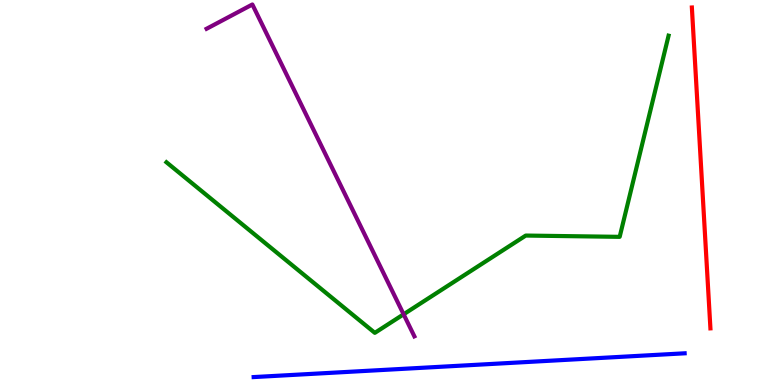[{'lines': ['blue', 'red'], 'intersections': []}, {'lines': ['green', 'red'], 'intersections': []}, {'lines': ['purple', 'red'], 'intersections': []}, {'lines': ['blue', 'green'], 'intersections': []}, {'lines': ['blue', 'purple'], 'intersections': []}, {'lines': ['green', 'purple'], 'intersections': [{'x': 5.21, 'y': 1.84}]}]